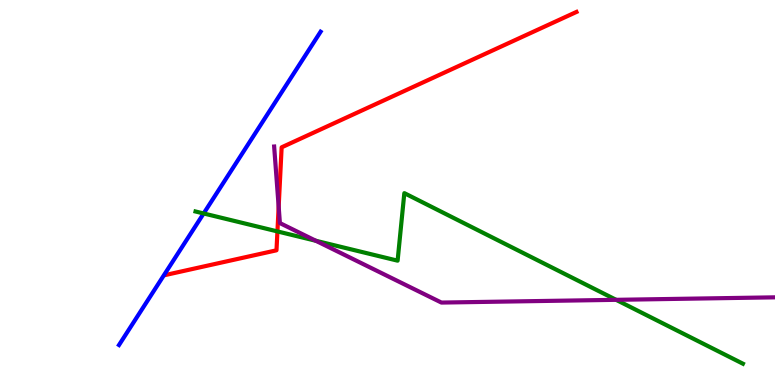[{'lines': ['blue', 'red'], 'intersections': []}, {'lines': ['green', 'red'], 'intersections': [{'x': 3.58, 'y': 3.99}]}, {'lines': ['purple', 'red'], 'intersections': [{'x': 3.6, 'y': 4.63}]}, {'lines': ['blue', 'green'], 'intersections': [{'x': 2.63, 'y': 4.46}]}, {'lines': ['blue', 'purple'], 'intersections': []}, {'lines': ['green', 'purple'], 'intersections': [{'x': 4.08, 'y': 3.75}, {'x': 7.95, 'y': 2.21}]}]